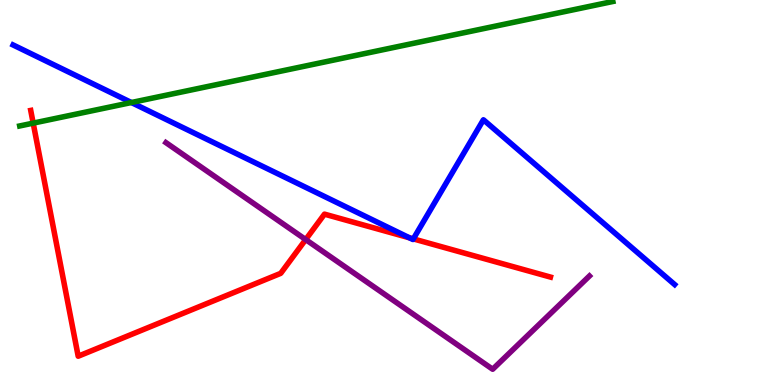[{'lines': ['blue', 'red'], 'intersections': [{'x': 5.28, 'y': 3.82}, {'x': 5.33, 'y': 3.8}]}, {'lines': ['green', 'red'], 'intersections': [{'x': 0.428, 'y': 6.8}]}, {'lines': ['purple', 'red'], 'intersections': [{'x': 3.94, 'y': 3.78}]}, {'lines': ['blue', 'green'], 'intersections': [{'x': 1.7, 'y': 7.34}]}, {'lines': ['blue', 'purple'], 'intersections': []}, {'lines': ['green', 'purple'], 'intersections': []}]